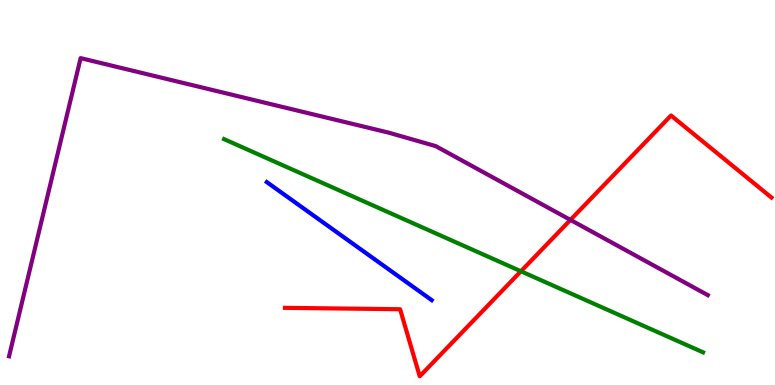[{'lines': ['blue', 'red'], 'intersections': []}, {'lines': ['green', 'red'], 'intersections': [{'x': 6.72, 'y': 2.95}]}, {'lines': ['purple', 'red'], 'intersections': [{'x': 7.36, 'y': 4.29}]}, {'lines': ['blue', 'green'], 'intersections': []}, {'lines': ['blue', 'purple'], 'intersections': []}, {'lines': ['green', 'purple'], 'intersections': []}]